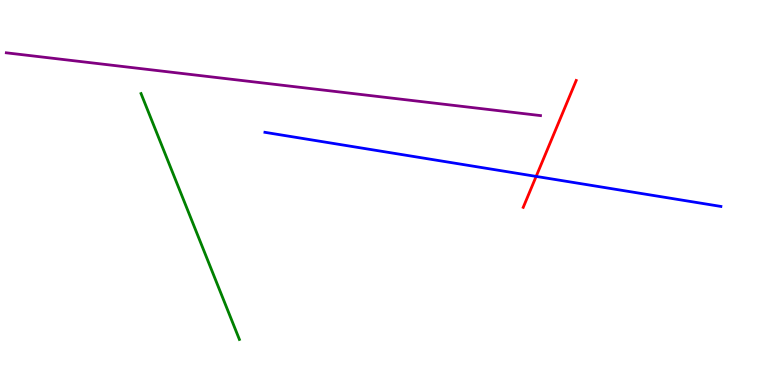[{'lines': ['blue', 'red'], 'intersections': [{'x': 6.92, 'y': 5.42}]}, {'lines': ['green', 'red'], 'intersections': []}, {'lines': ['purple', 'red'], 'intersections': []}, {'lines': ['blue', 'green'], 'intersections': []}, {'lines': ['blue', 'purple'], 'intersections': []}, {'lines': ['green', 'purple'], 'intersections': []}]